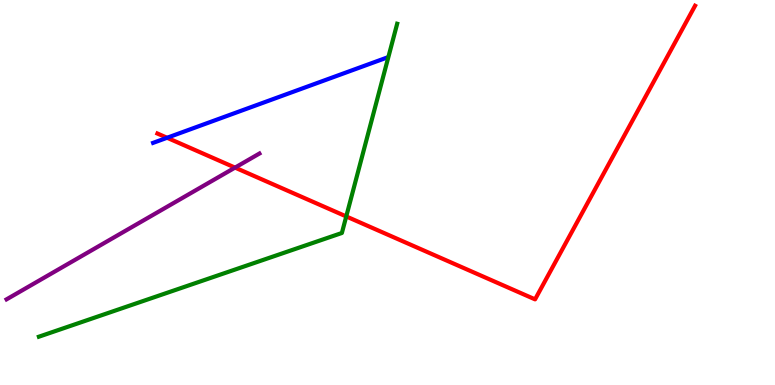[{'lines': ['blue', 'red'], 'intersections': [{'x': 2.16, 'y': 6.42}]}, {'lines': ['green', 'red'], 'intersections': [{'x': 4.47, 'y': 4.38}]}, {'lines': ['purple', 'red'], 'intersections': [{'x': 3.03, 'y': 5.65}]}, {'lines': ['blue', 'green'], 'intersections': []}, {'lines': ['blue', 'purple'], 'intersections': []}, {'lines': ['green', 'purple'], 'intersections': []}]